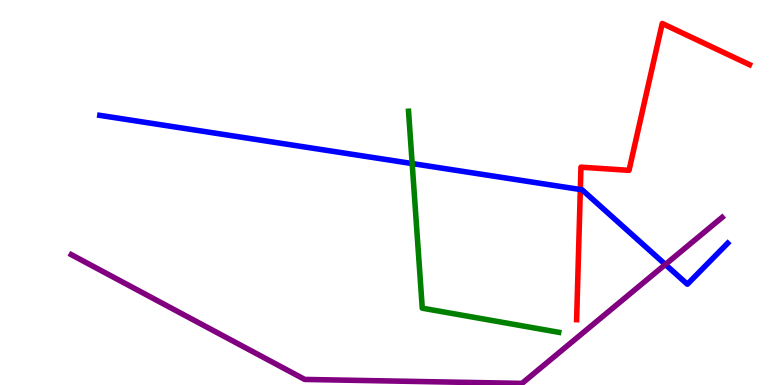[{'lines': ['blue', 'red'], 'intersections': [{'x': 7.49, 'y': 5.08}]}, {'lines': ['green', 'red'], 'intersections': []}, {'lines': ['purple', 'red'], 'intersections': []}, {'lines': ['blue', 'green'], 'intersections': [{'x': 5.32, 'y': 5.75}]}, {'lines': ['blue', 'purple'], 'intersections': [{'x': 8.59, 'y': 3.13}]}, {'lines': ['green', 'purple'], 'intersections': []}]